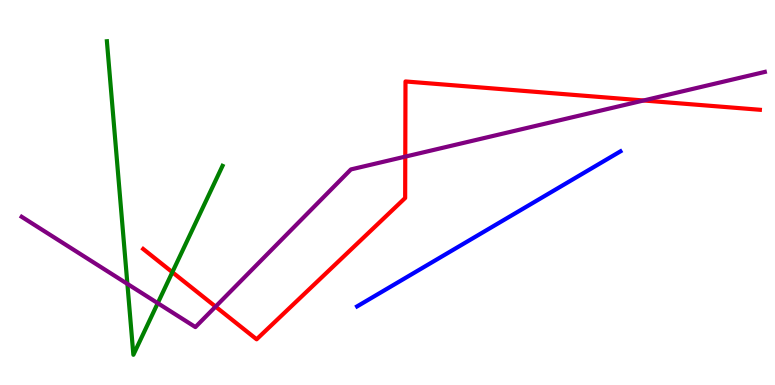[{'lines': ['blue', 'red'], 'intersections': []}, {'lines': ['green', 'red'], 'intersections': [{'x': 2.22, 'y': 2.93}]}, {'lines': ['purple', 'red'], 'intersections': [{'x': 2.78, 'y': 2.04}, {'x': 5.23, 'y': 5.93}, {'x': 8.3, 'y': 7.39}]}, {'lines': ['blue', 'green'], 'intersections': []}, {'lines': ['blue', 'purple'], 'intersections': []}, {'lines': ['green', 'purple'], 'intersections': [{'x': 1.64, 'y': 2.63}, {'x': 2.04, 'y': 2.13}]}]